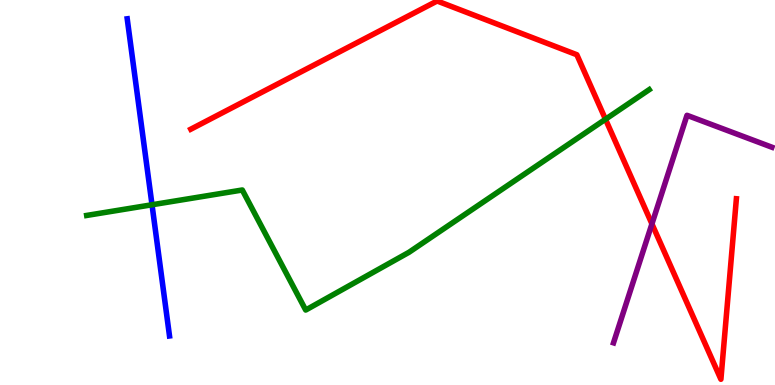[{'lines': ['blue', 'red'], 'intersections': []}, {'lines': ['green', 'red'], 'intersections': [{'x': 7.81, 'y': 6.9}]}, {'lines': ['purple', 'red'], 'intersections': [{'x': 8.41, 'y': 4.18}]}, {'lines': ['blue', 'green'], 'intersections': [{'x': 1.96, 'y': 4.68}]}, {'lines': ['blue', 'purple'], 'intersections': []}, {'lines': ['green', 'purple'], 'intersections': []}]